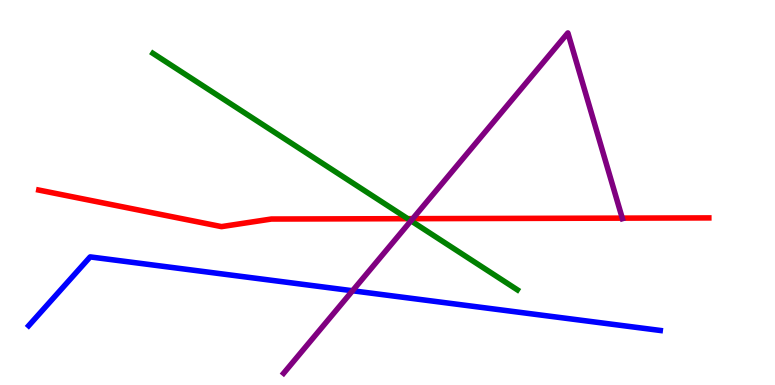[{'lines': ['blue', 'red'], 'intersections': []}, {'lines': ['green', 'red'], 'intersections': [{'x': 5.26, 'y': 4.32}]}, {'lines': ['purple', 'red'], 'intersections': [{'x': 5.33, 'y': 4.32}, {'x': 8.03, 'y': 4.33}]}, {'lines': ['blue', 'green'], 'intersections': []}, {'lines': ['blue', 'purple'], 'intersections': [{'x': 4.55, 'y': 2.45}]}, {'lines': ['green', 'purple'], 'intersections': [{'x': 5.3, 'y': 4.27}]}]